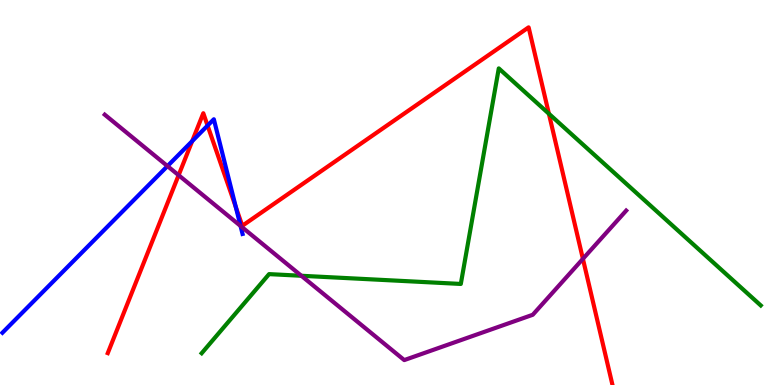[{'lines': ['blue', 'red'], 'intersections': [{'x': 2.48, 'y': 6.33}, {'x': 2.68, 'y': 6.74}, {'x': 3.04, 'y': 4.62}]}, {'lines': ['green', 'red'], 'intersections': [{'x': 7.08, 'y': 7.05}]}, {'lines': ['purple', 'red'], 'intersections': [{'x': 2.3, 'y': 5.45}, {'x': 7.52, 'y': 3.28}]}, {'lines': ['blue', 'green'], 'intersections': []}, {'lines': ['blue', 'purple'], 'intersections': [{'x': 2.16, 'y': 5.69}, {'x': 3.1, 'y': 4.13}]}, {'lines': ['green', 'purple'], 'intersections': [{'x': 3.89, 'y': 2.84}]}]